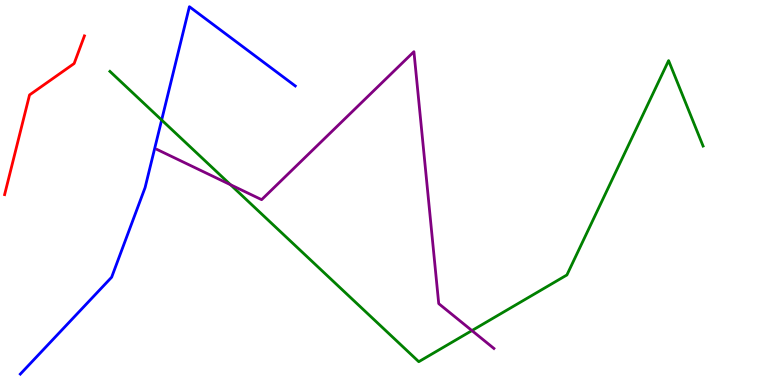[{'lines': ['blue', 'red'], 'intersections': []}, {'lines': ['green', 'red'], 'intersections': []}, {'lines': ['purple', 'red'], 'intersections': []}, {'lines': ['blue', 'green'], 'intersections': [{'x': 2.09, 'y': 6.88}]}, {'lines': ['blue', 'purple'], 'intersections': []}, {'lines': ['green', 'purple'], 'intersections': [{'x': 2.97, 'y': 5.2}, {'x': 6.09, 'y': 1.41}]}]